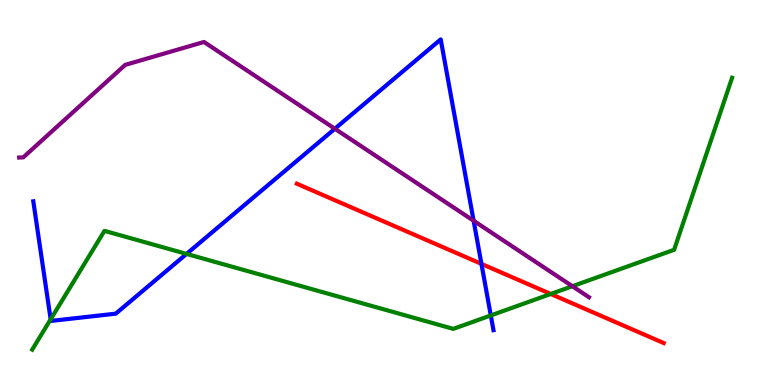[{'lines': ['blue', 'red'], 'intersections': [{'x': 6.21, 'y': 3.15}]}, {'lines': ['green', 'red'], 'intersections': [{'x': 7.11, 'y': 2.36}]}, {'lines': ['purple', 'red'], 'intersections': []}, {'lines': ['blue', 'green'], 'intersections': [{'x': 0.654, 'y': 1.71}, {'x': 2.41, 'y': 3.4}, {'x': 6.33, 'y': 1.81}]}, {'lines': ['blue', 'purple'], 'intersections': [{'x': 4.32, 'y': 6.66}, {'x': 6.11, 'y': 4.27}]}, {'lines': ['green', 'purple'], 'intersections': [{'x': 7.39, 'y': 2.57}]}]